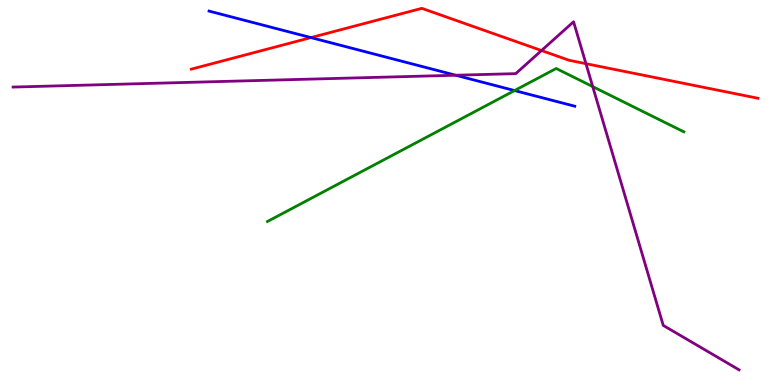[{'lines': ['blue', 'red'], 'intersections': [{'x': 4.01, 'y': 9.02}]}, {'lines': ['green', 'red'], 'intersections': []}, {'lines': ['purple', 'red'], 'intersections': [{'x': 6.99, 'y': 8.69}, {'x': 7.56, 'y': 8.35}]}, {'lines': ['blue', 'green'], 'intersections': [{'x': 6.64, 'y': 7.65}]}, {'lines': ['blue', 'purple'], 'intersections': [{'x': 5.88, 'y': 8.05}]}, {'lines': ['green', 'purple'], 'intersections': [{'x': 7.65, 'y': 7.75}]}]